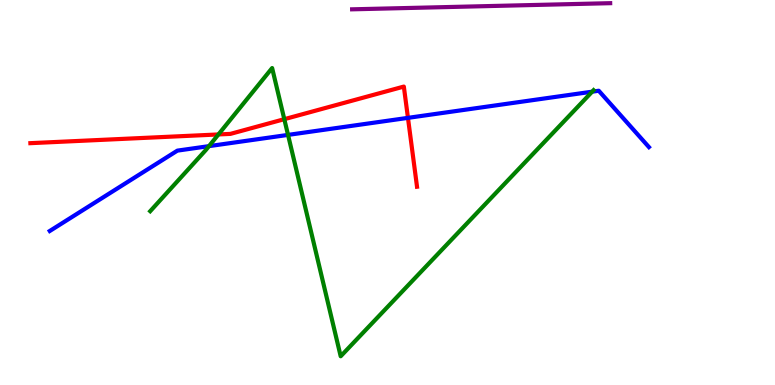[{'lines': ['blue', 'red'], 'intersections': [{'x': 5.26, 'y': 6.94}]}, {'lines': ['green', 'red'], 'intersections': [{'x': 2.82, 'y': 6.51}, {'x': 3.67, 'y': 6.9}]}, {'lines': ['purple', 'red'], 'intersections': []}, {'lines': ['blue', 'green'], 'intersections': [{'x': 2.7, 'y': 6.2}, {'x': 3.72, 'y': 6.5}, {'x': 7.64, 'y': 7.62}]}, {'lines': ['blue', 'purple'], 'intersections': []}, {'lines': ['green', 'purple'], 'intersections': []}]